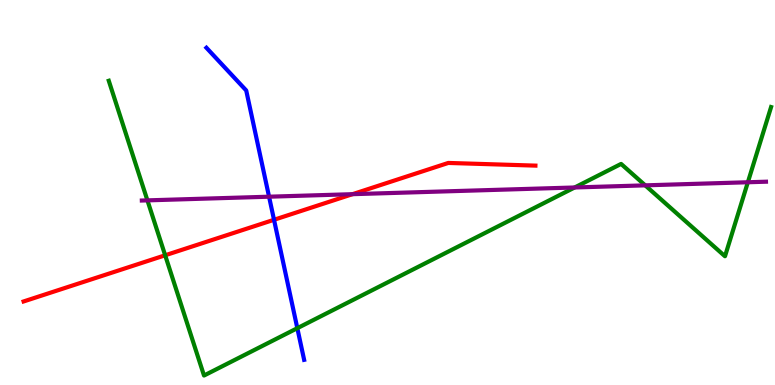[{'lines': ['blue', 'red'], 'intersections': [{'x': 3.54, 'y': 4.29}]}, {'lines': ['green', 'red'], 'intersections': [{'x': 2.13, 'y': 3.37}]}, {'lines': ['purple', 'red'], 'intersections': [{'x': 4.55, 'y': 4.96}]}, {'lines': ['blue', 'green'], 'intersections': [{'x': 3.84, 'y': 1.48}]}, {'lines': ['blue', 'purple'], 'intersections': [{'x': 3.47, 'y': 4.89}]}, {'lines': ['green', 'purple'], 'intersections': [{'x': 1.9, 'y': 4.8}, {'x': 7.41, 'y': 5.13}, {'x': 8.33, 'y': 5.19}, {'x': 9.65, 'y': 5.27}]}]